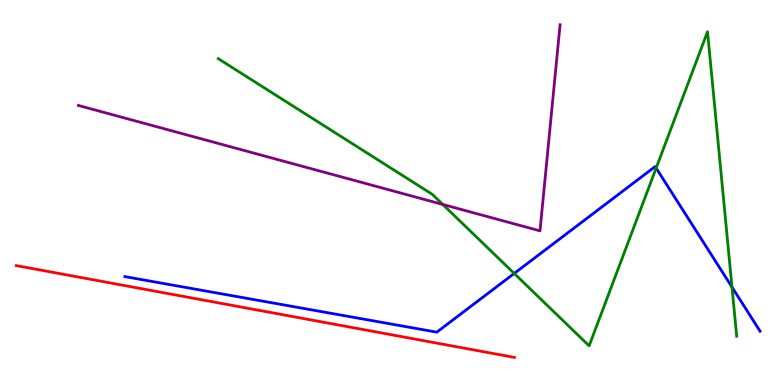[{'lines': ['blue', 'red'], 'intersections': []}, {'lines': ['green', 'red'], 'intersections': []}, {'lines': ['purple', 'red'], 'intersections': []}, {'lines': ['blue', 'green'], 'intersections': [{'x': 6.63, 'y': 2.9}, {'x': 8.47, 'y': 5.63}, {'x': 9.45, 'y': 2.54}]}, {'lines': ['blue', 'purple'], 'intersections': []}, {'lines': ['green', 'purple'], 'intersections': [{'x': 5.71, 'y': 4.69}]}]